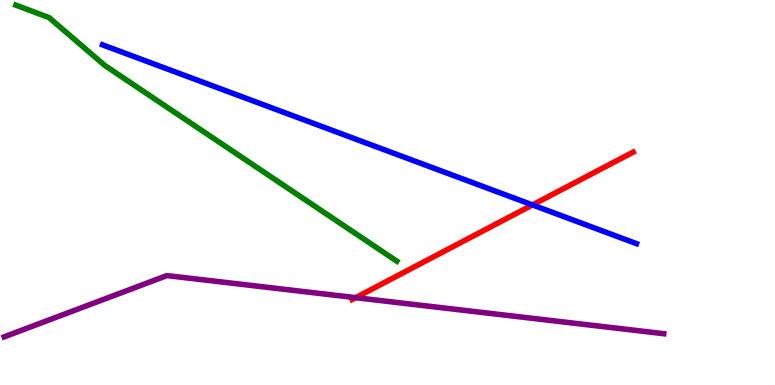[{'lines': ['blue', 'red'], 'intersections': [{'x': 6.87, 'y': 4.68}]}, {'lines': ['green', 'red'], 'intersections': []}, {'lines': ['purple', 'red'], 'intersections': [{'x': 4.59, 'y': 2.27}]}, {'lines': ['blue', 'green'], 'intersections': []}, {'lines': ['blue', 'purple'], 'intersections': []}, {'lines': ['green', 'purple'], 'intersections': []}]